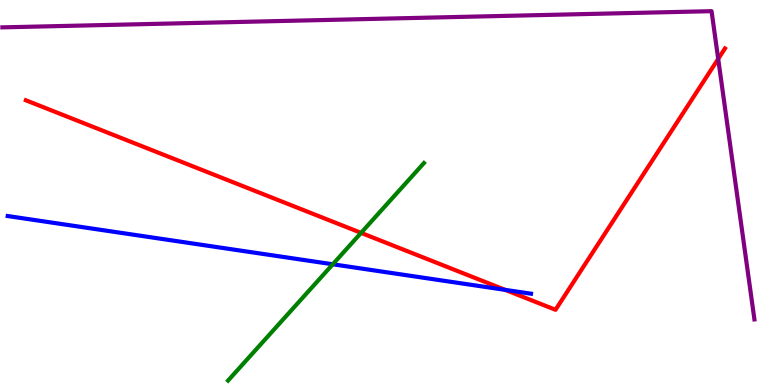[{'lines': ['blue', 'red'], 'intersections': [{'x': 6.52, 'y': 2.47}]}, {'lines': ['green', 'red'], 'intersections': [{'x': 4.66, 'y': 3.95}]}, {'lines': ['purple', 'red'], 'intersections': [{'x': 9.27, 'y': 8.47}]}, {'lines': ['blue', 'green'], 'intersections': [{'x': 4.29, 'y': 3.14}]}, {'lines': ['blue', 'purple'], 'intersections': []}, {'lines': ['green', 'purple'], 'intersections': []}]